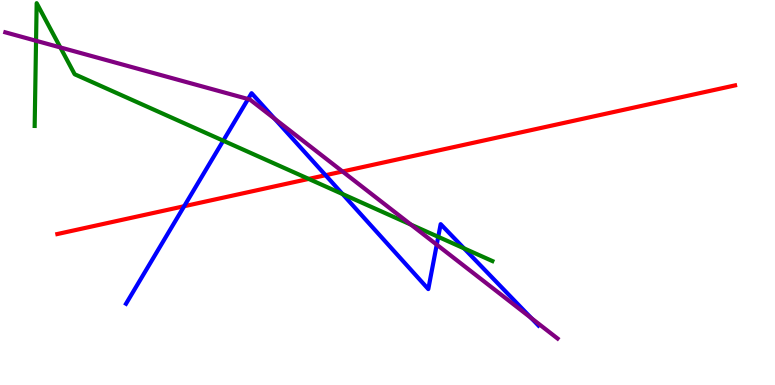[{'lines': ['blue', 'red'], 'intersections': [{'x': 2.38, 'y': 4.64}, {'x': 4.2, 'y': 5.45}]}, {'lines': ['green', 'red'], 'intersections': [{'x': 3.98, 'y': 5.35}]}, {'lines': ['purple', 'red'], 'intersections': [{'x': 4.42, 'y': 5.55}]}, {'lines': ['blue', 'green'], 'intersections': [{'x': 2.88, 'y': 6.35}, {'x': 4.42, 'y': 4.96}, {'x': 5.65, 'y': 3.85}, {'x': 5.99, 'y': 3.55}]}, {'lines': ['blue', 'purple'], 'intersections': [{'x': 3.2, 'y': 7.43}, {'x': 3.54, 'y': 6.92}, {'x': 5.64, 'y': 3.64}, {'x': 6.85, 'y': 1.74}]}, {'lines': ['green', 'purple'], 'intersections': [{'x': 0.465, 'y': 8.94}, {'x': 0.779, 'y': 8.77}, {'x': 5.3, 'y': 4.17}]}]